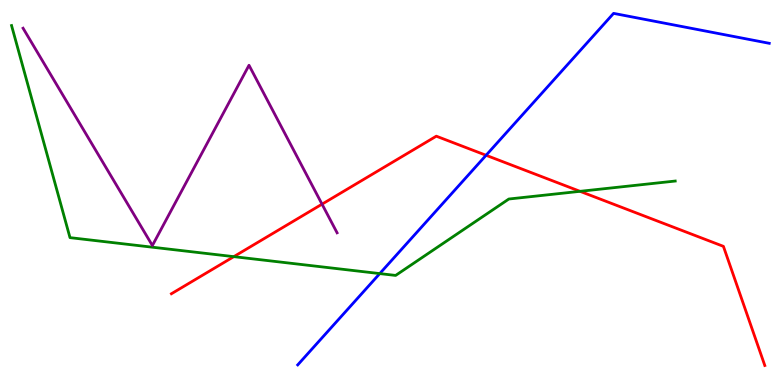[{'lines': ['blue', 'red'], 'intersections': [{'x': 6.27, 'y': 5.97}]}, {'lines': ['green', 'red'], 'intersections': [{'x': 3.02, 'y': 3.33}, {'x': 7.48, 'y': 5.03}]}, {'lines': ['purple', 'red'], 'intersections': [{'x': 4.16, 'y': 4.7}]}, {'lines': ['blue', 'green'], 'intersections': [{'x': 4.9, 'y': 2.89}]}, {'lines': ['blue', 'purple'], 'intersections': []}, {'lines': ['green', 'purple'], 'intersections': []}]